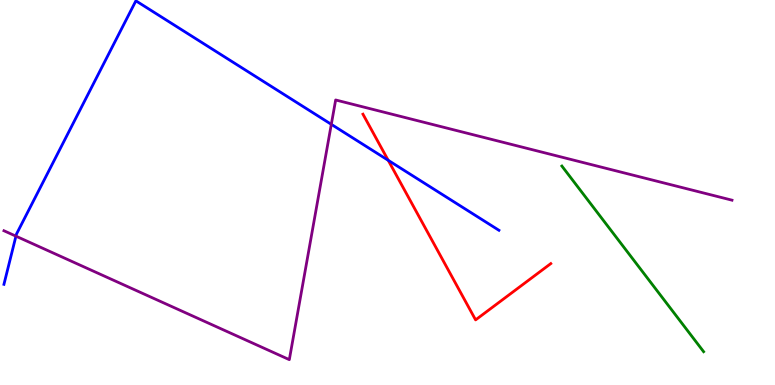[{'lines': ['blue', 'red'], 'intersections': [{'x': 5.01, 'y': 5.84}]}, {'lines': ['green', 'red'], 'intersections': []}, {'lines': ['purple', 'red'], 'intersections': []}, {'lines': ['blue', 'green'], 'intersections': []}, {'lines': ['blue', 'purple'], 'intersections': [{'x': 0.206, 'y': 3.87}, {'x': 4.28, 'y': 6.77}]}, {'lines': ['green', 'purple'], 'intersections': []}]